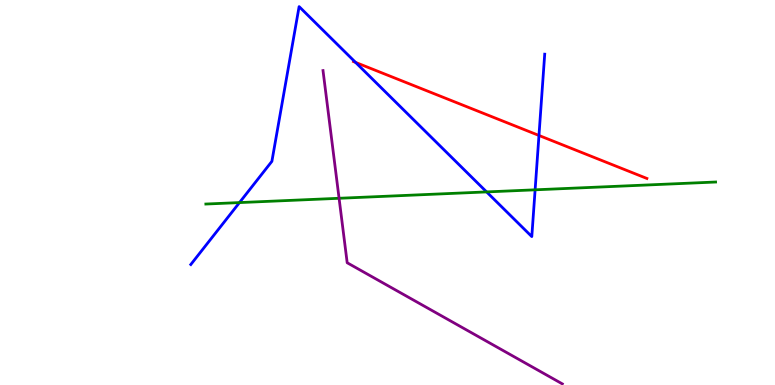[{'lines': ['blue', 'red'], 'intersections': [{'x': 4.59, 'y': 8.38}, {'x': 6.95, 'y': 6.48}]}, {'lines': ['green', 'red'], 'intersections': []}, {'lines': ['purple', 'red'], 'intersections': []}, {'lines': ['blue', 'green'], 'intersections': [{'x': 3.09, 'y': 4.74}, {'x': 6.28, 'y': 5.02}, {'x': 6.9, 'y': 5.07}]}, {'lines': ['blue', 'purple'], 'intersections': []}, {'lines': ['green', 'purple'], 'intersections': [{'x': 4.38, 'y': 4.85}]}]